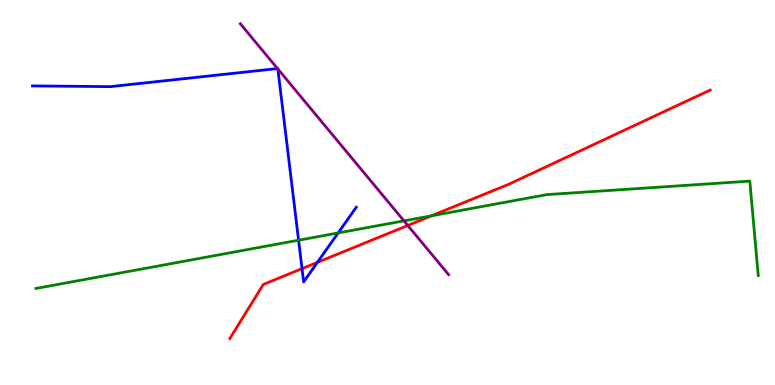[{'lines': ['blue', 'red'], 'intersections': [{'x': 3.9, 'y': 3.02}, {'x': 4.1, 'y': 3.19}]}, {'lines': ['green', 'red'], 'intersections': [{'x': 5.57, 'y': 4.39}]}, {'lines': ['purple', 'red'], 'intersections': [{'x': 5.26, 'y': 4.14}]}, {'lines': ['blue', 'green'], 'intersections': [{'x': 3.85, 'y': 3.76}, {'x': 4.36, 'y': 3.95}]}, {'lines': ['blue', 'purple'], 'intersections': [{'x': 3.58, 'y': 8.22}, {'x': 3.59, 'y': 8.21}]}, {'lines': ['green', 'purple'], 'intersections': [{'x': 5.21, 'y': 4.26}]}]